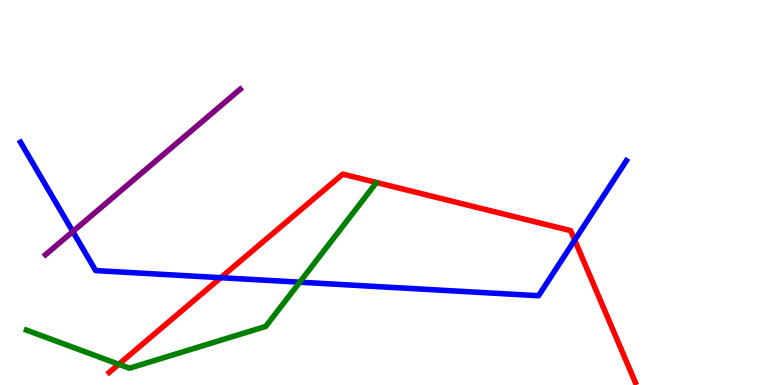[{'lines': ['blue', 'red'], 'intersections': [{'x': 2.85, 'y': 2.79}, {'x': 7.42, 'y': 3.76}]}, {'lines': ['green', 'red'], 'intersections': [{'x': 1.53, 'y': 0.538}]}, {'lines': ['purple', 'red'], 'intersections': []}, {'lines': ['blue', 'green'], 'intersections': [{'x': 3.87, 'y': 2.67}]}, {'lines': ['blue', 'purple'], 'intersections': [{'x': 0.94, 'y': 3.99}]}, {'lines': ['green', 'purple'], 'intersections': []}]